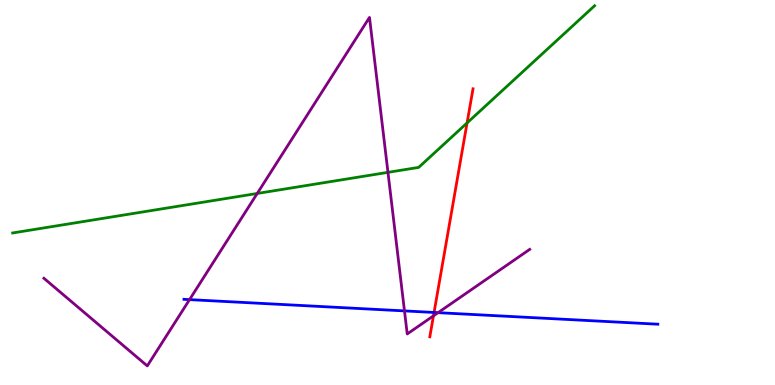[{'lines': ['blue', 'red'], 'intersections': [{'x': 5.6, 'y': 1.88}]}, {'lines': ['green', 'red'], 'intersections': [{'x': 6.03, 'y': 6.81}]}, {'lines': ['purple', 'red'], 'intersections': [{'x': 5.59, 'y': 1.8}]}, {'lines': ['blue', 'green'], 'intersections': []}, {'lines': ['blue', 'purple'], 'intersections': [{'x': 2.45, 'y': 2.22}, {'x': 5.22, 'y': 1.92}, {'x': 5.65, 'y': 1.88}]}, {'lines': ['green', 'purple'], 'intersections': [{'x': 3.32, 'y': 4.98}, {'x': 5.01, 'y': 5.52}]}]